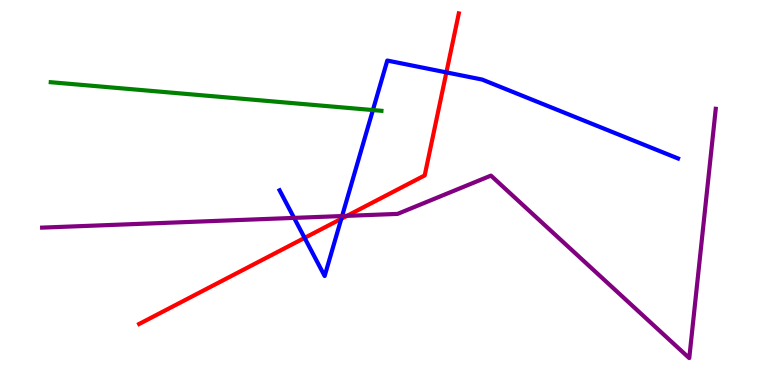[{'lines': ['blue', 'red'], 'intersections': [{'x': 3.93, 'y': 3.82}, {'x': 4.4, 'y': 4.32}, {'x': 5.76, 'y': 8.12}]}, {'lines': ['green', 'red'], 'intersections': []}, {'lines': ['purple', 'red'], 'intersections': [{'x': 4.48, 'y': 4.39}]}, {'lines': ['blue', 'green'], 'intersections': [{'x': 4.81, 'y': 7.14}]}, {'lines': ['blue', 'purple'], 'intersections': [{'x': 3.79, 'y': 4.34}, {'x': 4.41, 'y': 4.39}]}, {'lines': ['green', 'purple'], 'intersections': []}]